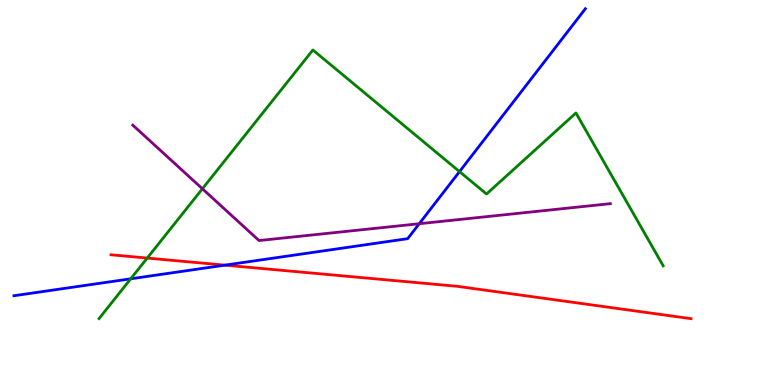[{'lines': ['blue', 'red'], 'intersections': [{'x': 2.9, 'y': 3.11}]}, {'lines': ['green', 'red'], 'intersections': [{'x': 1.9, 'y': 3.3}]}, {'lines': ['purple', 'red'], 'intersections': []}, {'lines': ['blue', 'green'], 'intersections': [{'x': 1.69, 'y': 2.76}, {'x': 5.93, 'y': 5.54}]}, {'lines': ['blue', 'purple'], 'intersections': [{'x': 5.41, 'y': 4.19}]}, {'lines': ['green', 'purple'], 'intersections': [{'x': 2.61, 'y': 5.1}]}]